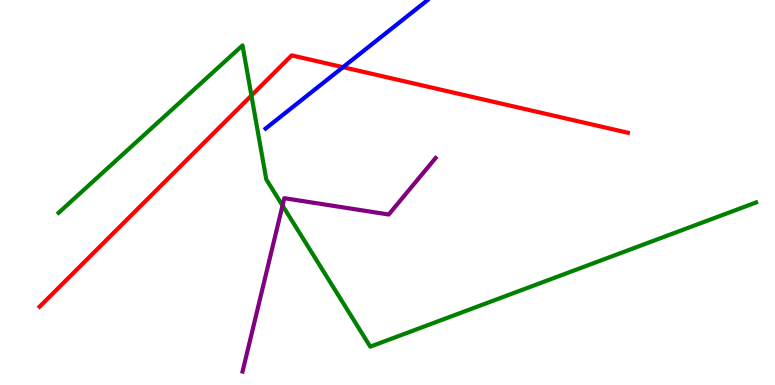[{'lines': ['blue', 'red'], 'intersections': [{'x': 4.43, 'y': 8.25}]}, {'lines': ['green', 'red'], 'intersections': [{'x': 3.24, 'y': 7.52}]}, {'lines': ['purple', 'red'], 'intersections': []}, {'lines': ['blue', 'green'], 'intersections': []}, {'lines': ['blue', 'purple'], 'intersections': []}, {'lines': ['green', 'purple'], 'intersections': [{'x': 3.65, 'y': 4.66}]}]